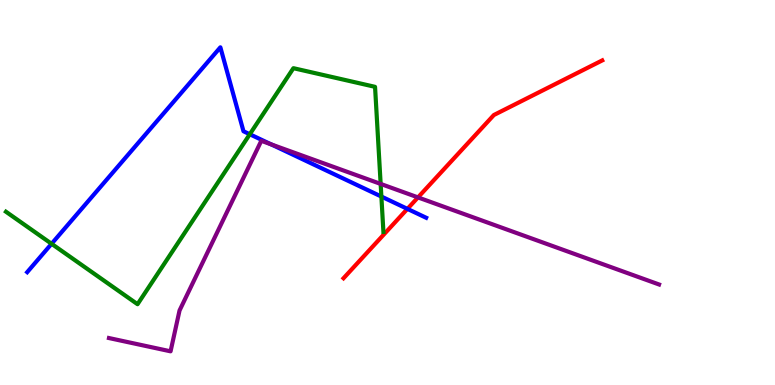[{'lines': ['blue', 'red'], 'intersections': [{'x': 5.26, 'y': 4.57}]}, {'lines': ['green', 'red'], 'intersections': []}, {'lines': ['purple', 'red'], 'intersections': [{'x': 5.39, 'y': 4.87}]}, {'lines': ['blue', 'green'], 'intersections': [{'x': 0.665, 'y': 3.67}, {'x': 3.22, 'y': 6.51}, {'x': 4.92, 'y': 4.89}]}, {'lines': ['blue', 'purple'], 'intersections': [{'x': 3.5, 'y': 6.25}]}, {'lines': ['green', 'purple'], 'intersections': [{'x': 4.91, 'y': 5.22}]}]